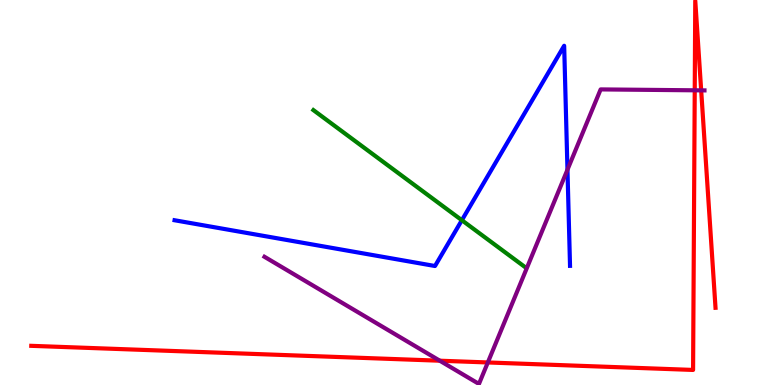[{'lines': ['blue', 'red'], 'intersections': []}, {'lines': ['green', 'red'], 'intersections': []}, {'lines': ['purple', 'red'], 'intersections': [{'x': 5.67, 'y': 0.631}, {'x': 6.29, 'y': 0.585}, {'x': 8.96, 'y': 7.65}, {'x': 9.05, 'y': 7.65}]}, {'lines': ['blue', 'green'], 'intersections': [{'x': 5.96, 'y': 4.28}]}, {'lines': ['blue', 'purple'], 'intersections': [{'x': 7.32, 'y': 5.59}]}, {'lines': ['green', 'purple'], 'intersections': []}]